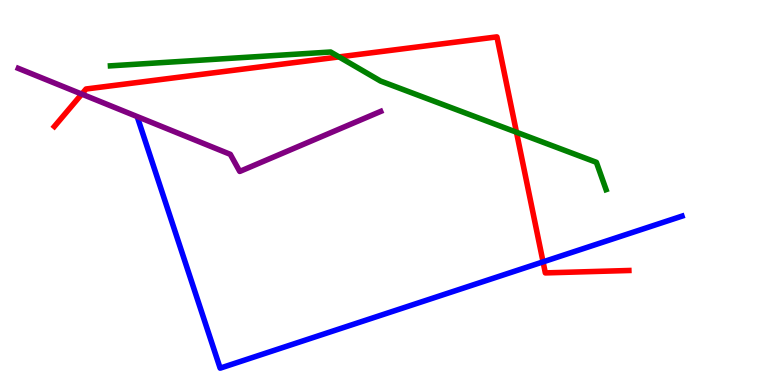[{'lines': ['blue', 'red'], 'intersections': [{'x': 7.01, 'y': 3.2}]}, {'lines': ['green', 'red'], 'intersections': [{'x': 4.37, 'y': 8.52}, {'x': 6.66, 'y': 6.57}]}, {'lines': ['purple', 'red'], 'intersections': [{'x': 1.05, 'y': 7.56}]}, {'lines': ['blue', 'green'], 'intersections': []}, {'lines': ['blue', 'purple'], 'intersections': []}, {'lines': ['green', 'purple'], 'intersections': []}]